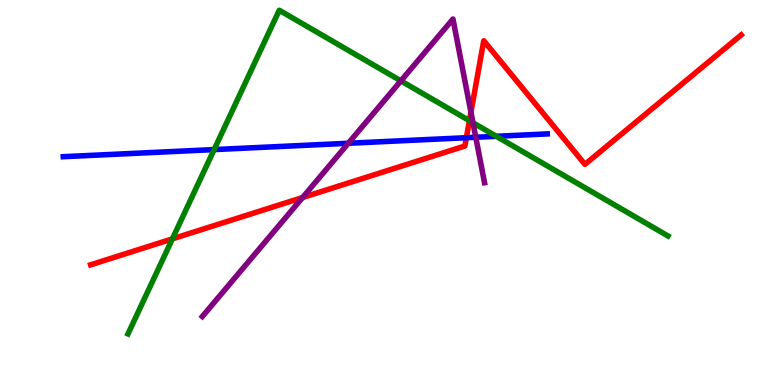[{'lines': ['blue', 'red'], 'intersections': [{'x': 6.02, 'y': 6.42}]}, {'lines': ['green', 'red'], 'intersections': [{'x': 2.22, 'y': 3.8}, {'x': 6.06, 'y': 6.87}]}, {'lines': ['purple', 'red'], 'intersections': [{'x': 3.9, 'y': 4.87}, {'x': 6.08, 'y': 7.09}]}, {'lines': ['blue', 'green'], 'intersections': [{'x': 2.76, 'y': 6.11}, {'x': 6.4, 'y': 6.46}]}, {'lines': ['blue', 'purple'], 'intersections': [{'x': 4.49, 'y': 6.28}, {'x': 6.14, 'y': 6.43}]}, {'lines': ['green', 'purple'], 'intersections': [{'x': 5.17, 'y': 7.9}, {'x': 6.1, 'y': 6.81}]}]